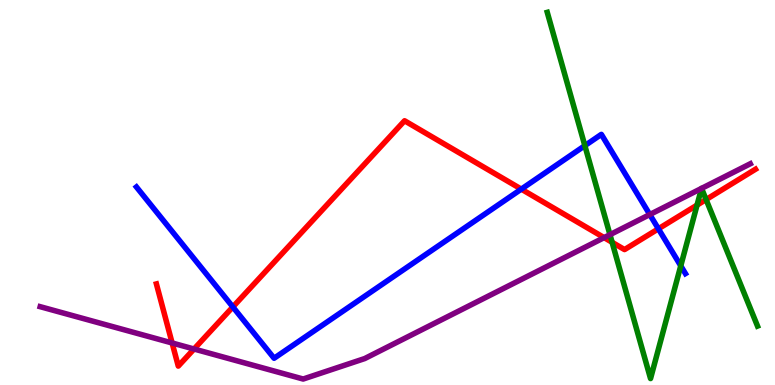[{'lines': ['blue', 'red'], 'intersections': [{'x': 3.0, 'y': 2.03}, {'x': 6.73, 'y': 5.09}, {'x': 8.5, 'y': 4.06}]}, {'lines': ['green', 'red'], 'intersections': [{'x': 7.9, 'y': 3.71}, {'x': 8.99, 'y': 4.67}, {'x': 9.11, 'y': 4.82}]}, {'lines': ['purple', 'red'], 'intersections': [{'x': 2.22, 'y': 1.09}, {'x': 2.5, 'y': 0.935}, {'x': 7.8, 'y': 3.83}]}, {'lines': ['blue', 'green'], 'intersections': [{'x': 7.55, 'y': 6.22}, {'x': 8.78, 'y': 3.09}]}, {'lines': ['blue', 'purple'], 'intersections': [{'x': 8.38, 'y': 4.43}]}, {'lines': ['green', 'purple'], 'intersections': [{'x': 7.87, 'y': 3.9}, {'x': 9.05, 'y': 5.11}, {'x': 9.05, 'y': 5.11}]}]